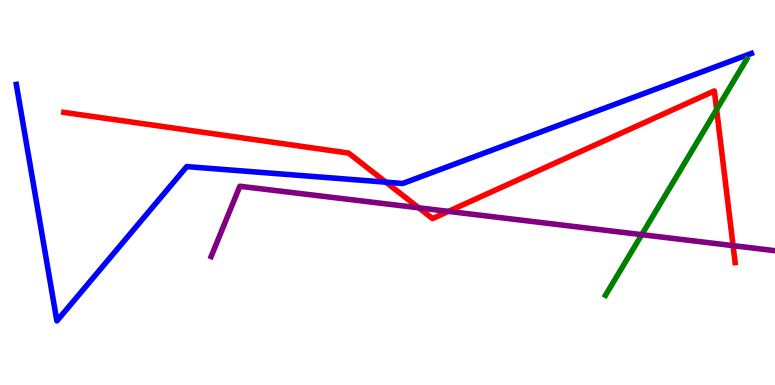[{'lines': ['blue', 'red'], 'intersections': [{'x': 4.98, 'y': 5.27}]}, {'lines': ['green', 'red'], 'intersections': [{'x': 9.25, 'y': 7.15}]}, {'lines': ['purple', 'red'], 'intersections': [{'x': 5.4, 'y': 4.6}, {'x': 5.79, 'y': 4.51}, {'x': 9.46, 'y': 3.62}]}, {'lines': ['blue', 'green'], 'intersections': []}, {'lines': ['blue', 'purple'], 'intersections': []}, {'lines': ['green', 'purple'], 'intersections': [{'x': 8.28, 'y': 3.9}]}]